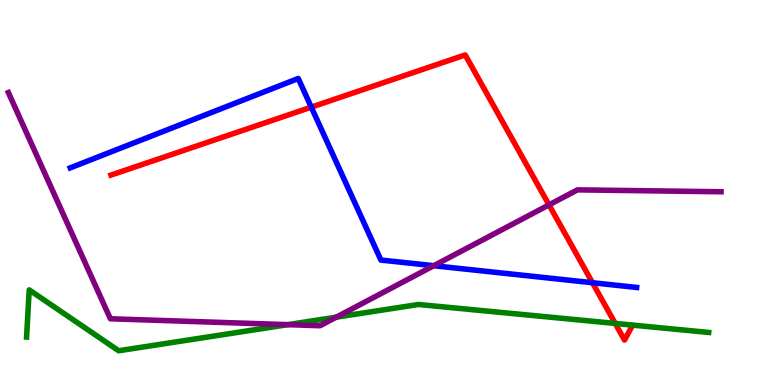[{'lines': ['blue', 'red'], 'intersections': [{'x': 4.02, 'y': 7.22}, {'x': 7.64, 'y': 2.66}]}, {'lines': ['green', 'red'], 'intersections': [{'x': 7.94, 'y': 1.6}]}, {'lines': ['purple', 'red'], 'intersections': [{'x': 7.08, 'y': 4.68}]}, {'lines': ['blue', 'green'], 'intersections': []}, {'lines': ['blue', 'purple'], 'intersections': [{'x': 5.6, 'y': 3.1}]}, {'lines': ['green', 'purple'], 'intersections': [{'x': 3.71, 'y': 1.57}, {'x': 4.34, 'y': 1.76}]}]